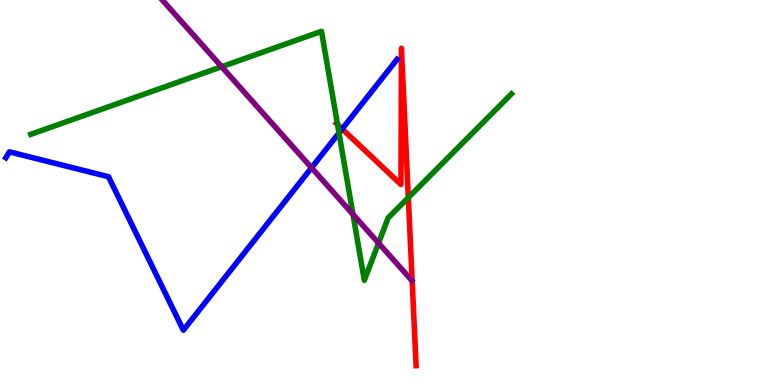[{'lines': ['blue', 'red'], 'intersections': [{'x': 4.42, 'y': 6.65}]}, {'lines': ['green', 'red'], 'intersections': [{'x': 4.36, 'y': 6.77}, {'x': 5.27, 'y': 4.87}]}, {'lines': ['purple', 'red'], 'intersections': []}, {'lines': ['blue', 'green'], 'intersections': [{'x': 4.37, 'y': 6.55}]}, {'lines': ['blue', 'purple'], 'intersections': [{'x': 4.02, 'y': 5.64}]}, {'lines': ['green', 'purple'], 'intersections': [{'x': 2.86, 'y': 8.27}, {'x': 4.55, 'y': 4.43}, {'x': 4.88, 'y': 3.69}]}]